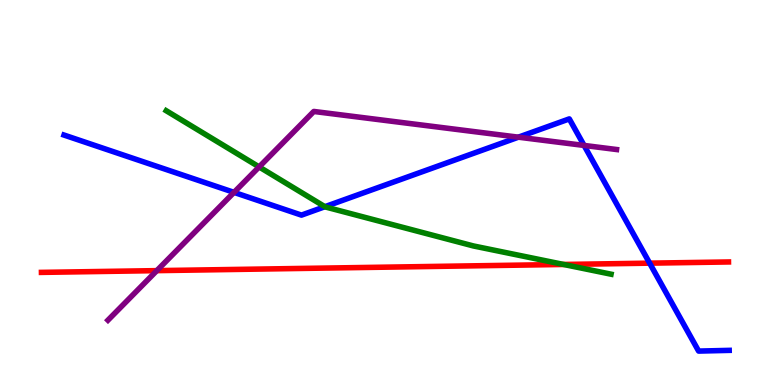[{'lines': ['blue', 'red'], 'intersections': [{'x': 8.38, 'y': 3.16}]}, {'lines': ['green', 'red'], 'intersections': [{'x': 7.27, 'y': 3.13}]}, {'lines': ['purple', 'red'], 'intersections': [{'x': 2.02, 'y': 2.97}]}, {'lines': ['blue', 'green'], 'intersections': [{'x': 4.19, 'y': 4.63}]}, {'lines': ['blue', 'purple'], 'intersections': [{'x': 3.02, 'y': 5.0}, {'x': 6.69, 'y': 6.44}, {'x': 7.54, 'y': 6.22}]}, {'lines': ['green', 'purple'], 'intersections': [{'x': 3.34, 'y': 5.66}]}]